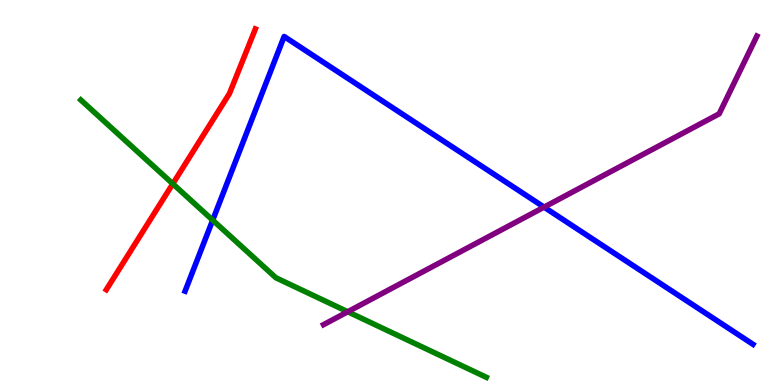[{'lines': ['blue', 'red'], 'intersections': []}, {'lines': ['green', 'red'], 'intersections': [{'x': 2.23, 'y': 5.23}]}, {'lines': ['purple', 'red'], 'intersections': []}, {'lines': ['blue', 'green'], 'intersections': [{'x': 2.74, 'y': 4.28}]}, {'lines': ['blue', 'purple'], 'intersections': [{'x': 7.02, 'y': 4.62}]}, {'lines': ['green', 'purple'], 'intersections': [{'x': 4.49, 'y': 1.9}]}]